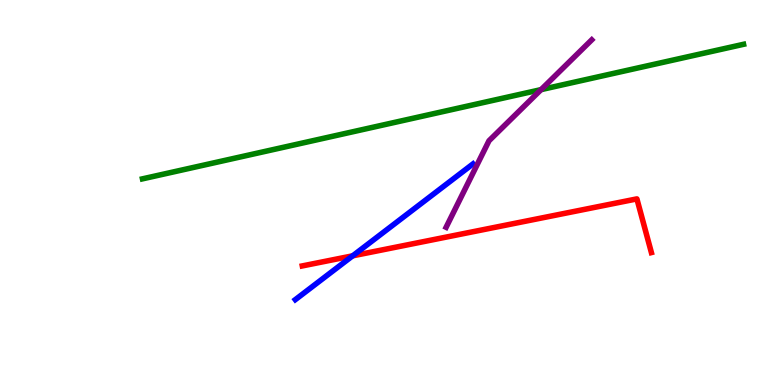[{'lines': ['blue', 'red'], 'intersections': [{'x': 4.55, 'y': 3.36}]}, {'lines': ['green', 'red'], 'intersections': []}, {'lines': ['purple', 'red'], 'intersections': []}, {'lines': ['blue', 'green'], 'intersections': []}, {'lines': ['blue', 'purple'], 'intersections': []}, {'lines': ['green', 'purple'], 'intersections': [{'x': 6.98, 'y': 7.67}]}]